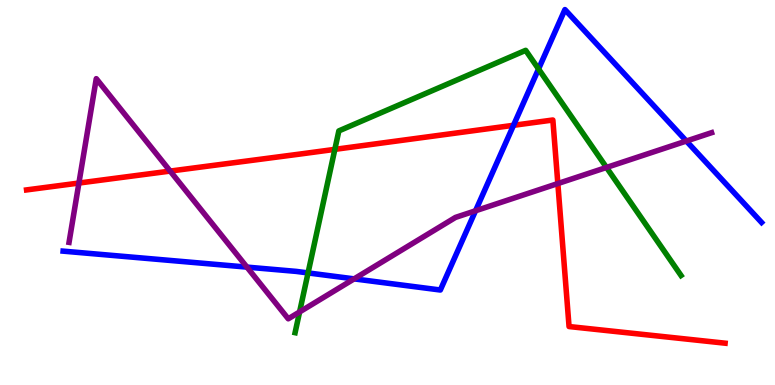[{'lines': ['blue', 'red'], 'intersections': [{'x': 6.63, 'y': 6.75}]}, {'lines': ['green', 'red'], 'intersections': [{'x': 4.32, 'y': 6.12}]}, {'lines': ['purple', 'red'], 'intersections': [{'x': 1.02, 'y': 5.25}, {'x': 2.2, 'y': 5.56}, {'x': 7.2, 'y': 5.23}]}, {'lines': ['blue', 'green'], 'intersections': [{'x': 3.97, 'y': 2.91}, {'x': 6.95, 'y': 8.21}]}, {'lines': ['blue', 'purple'], 'intersections': [{'x': 3.19, 'y': 3.06}, {'x': 4.57, 'y': 2.76}, {'x': 6.14, 'y': 4.53}, {'x': 8.86, 'y': 6.34}]}, {'lines': ['green', 'purple'], 'intersections': [{'x': 3.87, 'y': 1.9}, {'x': 7.83, 'y': 5.65}]}]